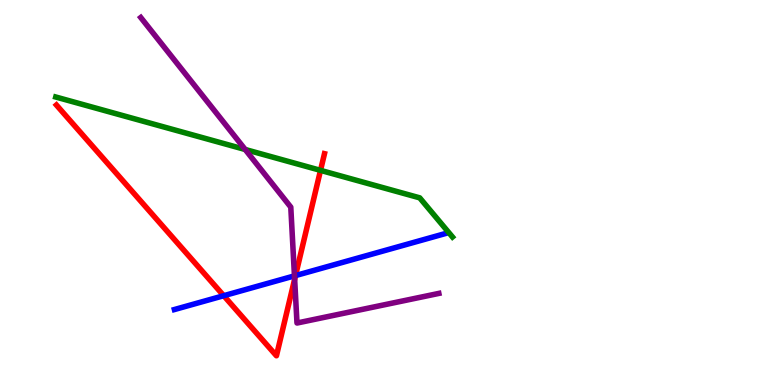[{'lines': ['blue', 'red'], 'intersections': [{'x': 2.89, 'y': 2.32}, {'x': 3.81, 'y': 2.84}]}, {'lines': ['green', 'red'], 'intersections': [{'x': 4.14, 'y': 5.58}]}, {'lines': ['purple', 'red'], 'intersections': [{'x': 3.8, 'y': 2.75}]}, {'lines': ['blue', 'green'], 'intersections': []}, {'lines': ['blue', 'purple'], 'intersections': [{'x': 3.8, 'y': 2.83}]}, {'lines': ['green', 'purple'], 'intersections': [{'x': 3.16, 'y': 6.12}]}]